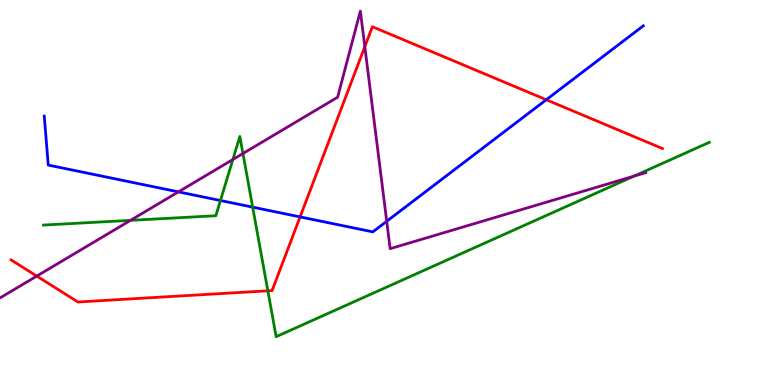[{'lines': ['blue', 'red'], 'intersections': [{'x': 3.87, 'y': 4.37}, {'x': 7.05, 'y': 7.41}]}, {'lines': ['green', 'red'], 'intersections': [{'x': 3.46, 'y': 2.45}]}, {'lines': ['purple', 'red'], 'intersections': [{'x': 0.474, 'y': 2.83}, {'x': 4.71, 'y': 8.79}]}, {'lines': ['blue', 'green'], 'intersections': [{'x': 2.84, 'y': 4.79}, {'x': 3.26, 'y': 4.62}]}, {'lines': ['blue', 'purple'], 'intersections': [{'x': 2.3, 'y': 5.02}, {'x': 4.99, 'y': 4.25}]}, {'lines': ['green', 'purple'], 'intersections': [{'x': 1.68, 'y': 4.28}, {'x': 3.0, 'y': 5.86}, {'x': 3.13, 'y': 6.01}, {'x': 8.18, 'y': 5.43}]}]